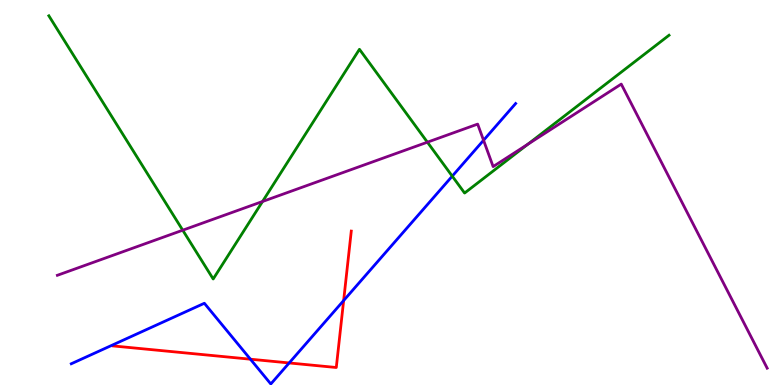[{'lines': ['blue', 'red'], 'intersections': [{'x': 3.23, 'y': 0.67}, {'x': 3.73, 'y': 0.573}, {'x': 4.43, 'y': 2.19}]}, {'lines': ['green', 'red'], 'intersections': []}, {'lines': ['purple', 'red'], 'intersections': []}, {'lines': ['blue', 'green'], 'intersections': [{'x': 5.84, 'y': 5.42}]}, {'lines': ['blue', 'purple'], 'intersections': [{'x': 6.24, 'y': 6.36}]}, {'lines': ['green', 'purple'], 'intersections': [{'x': 2.36, 'y': 4.02}, {'x': 3.39, 'y': 4.77}, {'x': 5.51, 'y': 6.31}, {'x': 6.81, 'y': 6.25}]}]